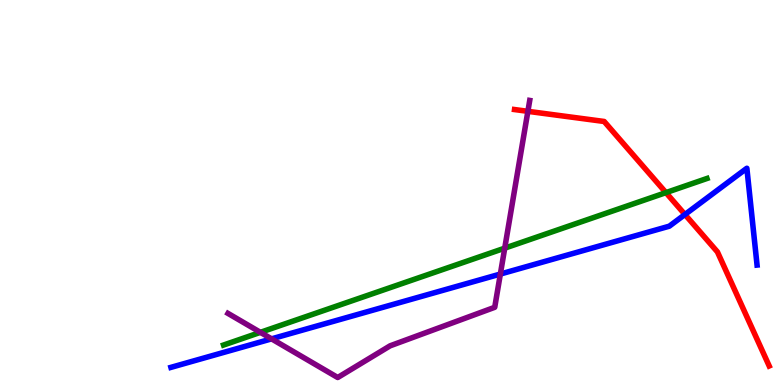[{'lines': ['blue', 'red'], 'intersections': [{'x': 8.84, 'y': 4.43}]}, {'lines': ['green', 'red'], 'intersections': [{'x': 8.59, 'y': 5.0}]}, {'lines': ['purple', 'red'], 'intersections': [{'x': 6.81, 'y': 7.11}]}, {'lines': ['blue', 'green'], 'intersections': []}, {'lines': ['blue', 'purple'], 'intersections': [{'x': 3.5, 'y': 1.2}, {'x': 6.46, 'y': 2.88}]}, {'lines': ['green', 'purple'], 'intersections': [{'x': 3.36, 'y': 1.37}, {'x': 6.51, 'y': 3.55}]}]